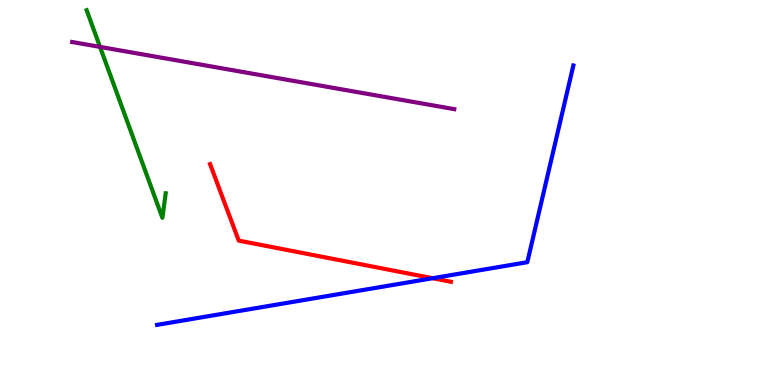[{'lines': ['blue', 'red'], 'intersections': [{'x': 5.58, 'y': 2.77}]}, {'lines': ['green', 'red'], 'intersections': []}, {'lines': ['purple', 'red'], 'intersections': []}, {'lines': ['blue', 'green'], 'intersections': []}, {'lines': ['blue', 'purple'], 'intersections': []}, {'lines': ['green', 'purple'], 'intersections': [{'x': 1.29, 'y': 8.78}]}]